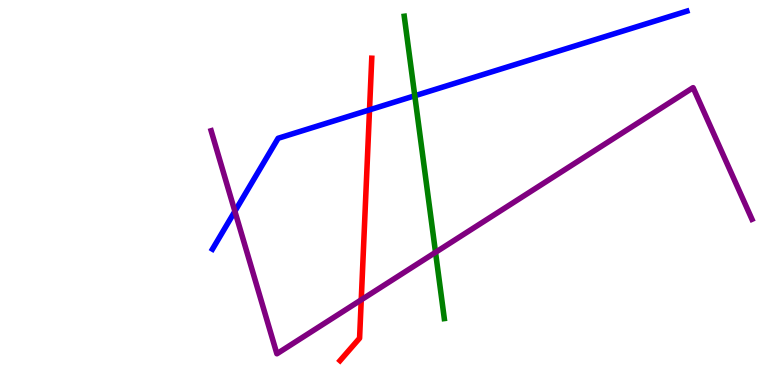[{'lines': ['blue', 'red'], 'intersections': [{'x': 4.77, 'y': 7.15}]}, {'lines': ['green', 'red'], 'intersections': []}, {'lines': ['purple', 'red'], 'intersections': [{'x': 4.66, 'y': 2.21}]}, {'lines': ['blue', 'green'], 'intersections': [{'x': 5.35, 'y': 7.51}]}, {'lines': ['blue', 'purple'], 'intersections': [{'x': 3.03, 'y': 4.51}]}, {'lines': ['green', 'purple'], 'intersections': [{'x': 5.62, 'y': 3.45}]}]